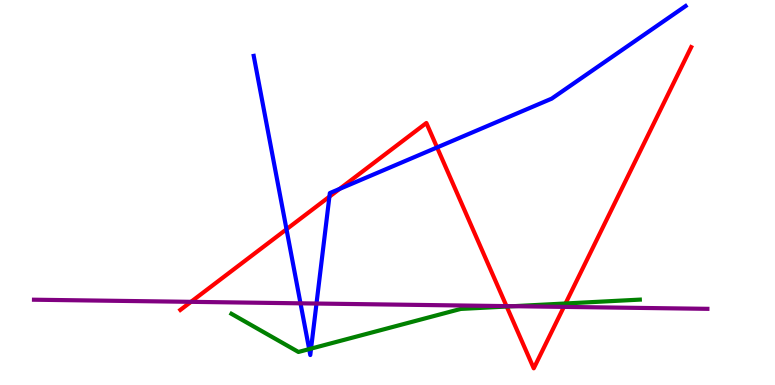[{'lines': ['blue', 'red'], 'intersections': [{'x': 3.7, 'y': 4.05}, {'x': 4.25, 'y': 4.89}, {'x': 4.38, 'y': 5.09}, {'x': 5.64, 'y': 6.17}]}, {'lines': ['green', 'red'], 'intersections': [{'x': 6.54, 'y': 2.04}, {'x': 7.3, 'y': 2.12}]}, {'lines': ['purple', 'red'], 'intersections': [{'x': 2.46, 'y': 2.16}, {'x': 6.54, 'y': 2.05}, {'x': 7.28, 'y': 2.03}]}, {'lines': ['blue', 'green'], 'intersections': [{'x': 3.99, 'y': 0.932}, {'x': 4.01, 'y': 0.945}]}, {'lines': ['blue', 'purple'], 'intersections': [{'x': 3.88, 'y': 2.12}, {'x': 4.08, 'y': 2.12}]}, {'lines': ['green', 'purple'], 'intersections': [{'x': 6.62, 'y': 2.05}]}]